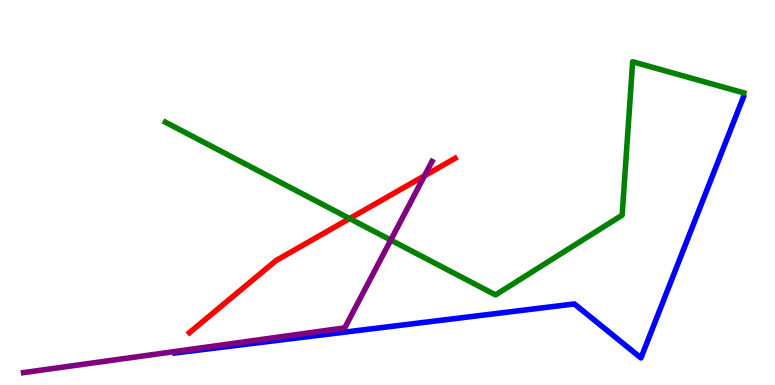[{'lines': ['blue', 'red'], 'intersections': []}, {'lines': ['green', 'red'], 'intersections': [{'x': 4.51, 'y': 4.32}]}, {'lines': ['purple', 'red'], 'intersections': [{'x': 5.48, 'y': 5.43}]}, {'lines': ['blue', 'green'], 'intersections': []}, {'lines': ['blue', 'purple'], 'intersections': []}, {'lines': ['green', 'purple'], 'intersections': [{'x': 5.04, 'y': 3.76}]}]